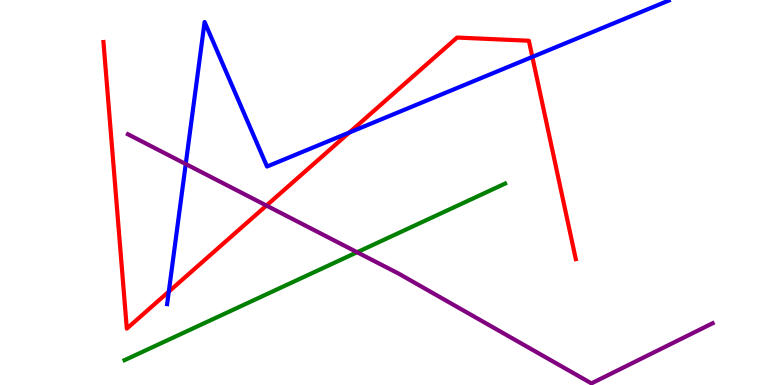[{'lines': ['blue', 'red'], 'intersections': [{'x': 2.18, 'y': 2.43}, {'x': 4.51, 'y': 6.56}, {'x': 6.87, 'y': 8.52}]}, {'lines': ['green', 'red'], 'intersections': []}, {'lines': ['purple', 'red'], 'intersections': [{'x': 3.44, 'y': 4.66}]}, {'lines': ['blue', 'green'], 'intersections': []}, {'lines': ['blue', 'purple'], 'intersections': [{'x': 2.4, 'y': 5.74}]}, {'lines': ['green', 'purple'], 'intersections': [{'x': 4.61, 'y': 3.45}]}]